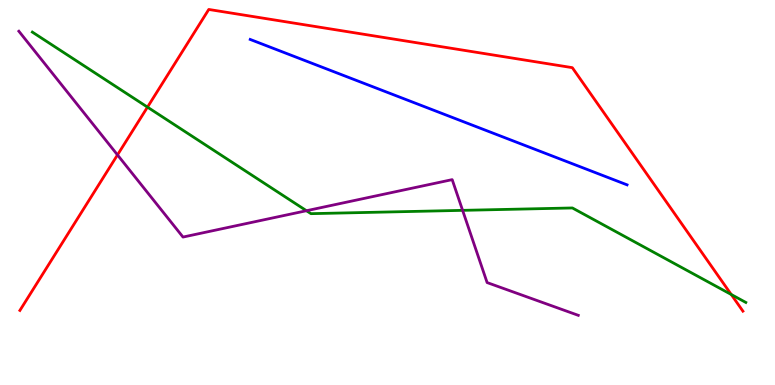[{'lines': ['blue', 'red'], 'intersections': []}, {'lines': ['green', 'red'], 'intersections': [{'x': 1.9, 'y': 7.22}, {'x': 9.44, 'y': 2.35}]}, {'lines': ['purple', 'red'], 'intersections': [{'x': 1.52, 'y': 5.98}]}, {'lines': ['blue', 'green'], 'intersections': []}, {'lines': ['blue', 'purple'], 'intersections': []}, {'lines': ['green', 'purple'], 'intersections': [{'x': 3.95, 'y': 4.53}, {'x': 5.97, 'y': 4.54}]}]